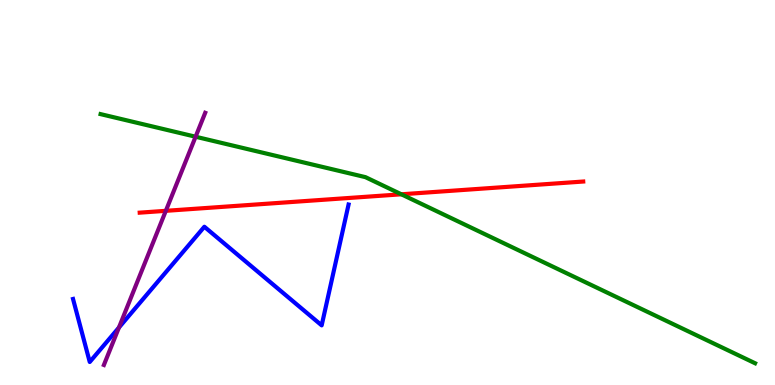[{'lines': ['blue', 'red'], 'intersections': []}, {'lines': ['green', 'red'], 'intersections': [{'x': 5.18, 'y': 4.95}]}, {'lines': ['purple', 'red'], 'intersections': [{'x': 2.14, 'y': 4.52}]}, {'lines': ['blue', 'green'], 'intersections': []}, {'lines': ['blue', 'purple'], 'intersections': [{'x': 1.53, 'y': 1.49}]}, {'lines': ['green', 'purple'], 'intersections': [{'x': 2.52, 'y': 6.45}]}]